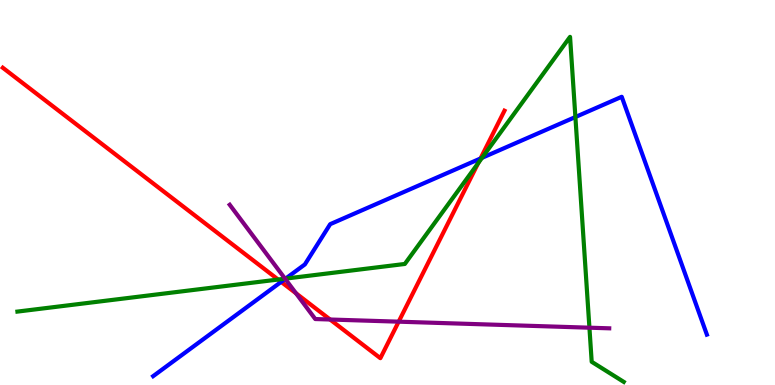[{'lines': ['blue', 'red'], 'intersections': [{'x': 3.63, 'y': 2.68}, {'x': 6.2, 'y': 5.88}]}, {'lines': ['green', 'red'], 'intersections': [{'x': 3.59, 'y': 2.74}, {'x': 6.17, 'y': 5.76}]}, {'lines': ['purple', 'red'], 'intersections': [{'x': 3.82, 'y': 2.38}, {'x': 4.26, 'y': 1.7}, {'x': 5.14, 'y': 1.64}]}, {'lines': ['blue', 'green'], 'intersections': [{'x': 3.69, 'y': 2.76}, {'x': 6.22, 'y': 5.9}, {'x': 7.42, 'y': 6.96}]}, {'lines': ['blue', 'purple'], 'intersections': [{'x': 3.68, 'y': 2.76}]}, {'lines': ['green', 'purple'], 'intersections': [{'x': 3.68, 'y': 2.76}, {'x': 7.61, 'y': 1.49}]}]